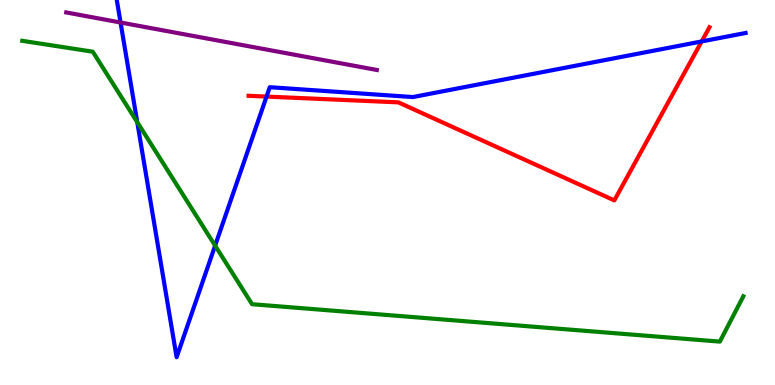[{'lines': ['blue', 'red'], 'intersections': [{'x': 3.44, 'y': 7.49}, {'x': 9.05, 'y': 8.92}]}, {'lines': ['green', 'red'], 'intersections': []}, {'lines': ['purple', 'red'], 'intersections': []}, {'lines': ['blue', 'green'], 'intersections': [{'x': 1.77, 'y': 6.83}, {'x': 2.78, 'y': 3.62}]}, {'lines': ['blue', 'purple'], 'intersections': [{'x': 1.56, 'y': 9.42}]}, {'lines': ['green', 'purple'], 'intersections': []}]